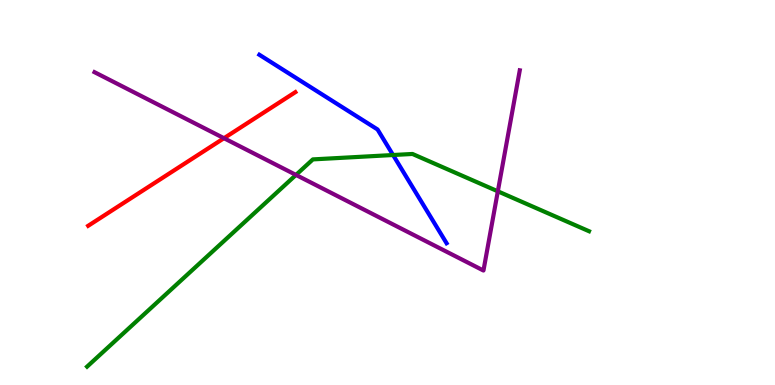[{'lines': ['blue', 'red'], 'intersections': []}, {'lines': ['green', 'red'], 'intersections': []}, {'lines': ['purple', 'red'], 'intersections': [{'x': 2.89, 'y': 6.41}]}, {'lines': ['blue', 'green'], 'intersections': [{'x': 5.07, 'y': 5.97}]}, {'lines': ['blue', 'purple'], 'intersections': []}, {'lines': ['green', 'purple'], 'intersections': [{'x': 3.82, 'y': 5.46}, {'x': 6.42, 'y': 5.03}]}]